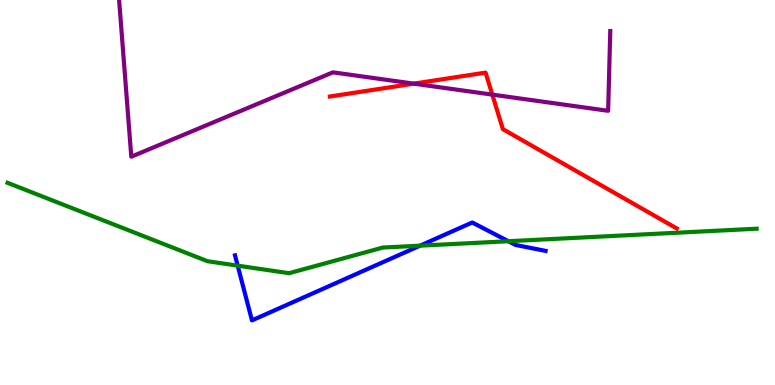[{'lines': ['blue', 'red'], 'intersections': []}, {'lines': ['green', 'red'], 'intersections': []}, {'lines': ['purple', 'red'], 'intersections': [{'x': 5.34, 'y': 7.83}, {'x': 6.35, 'y': 7.54}]}, {'lines': ['blue', 'green'], 'intersections': [{'x': 3.07, 'y': 3.1}, {'x': 5.42, 'y': 3.62}, {'x': 6.56, 'y': 3.73}]}, {'lines': ['blue', 'purple'], 'intersections': []}, {'lines': ['green', 'purple'], 'intersections': []}]